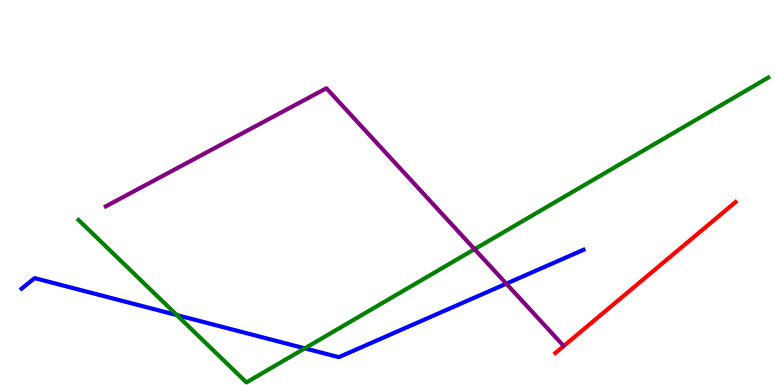[{'lines': ['blue', 'red'], 'intersections': []}, {'lines': ['green', 'red'], 'intersections': []}, {'lines': ['purple', 'red'], 'intersections': []}, {'lines': ['blue', 'green'], 'intersections': [{'x': 2.28, 'y': 1.82}, {'x': 3.93, 'y': 0.952}]}, {'lines': ['blue', 'purple'], 'intersections': [{'x': 6.53, 'y': 2.63}]}, {'lines': ['green', 'purple'], 'intersections': [{'x': 6.12, 'y': 3.53}]}]